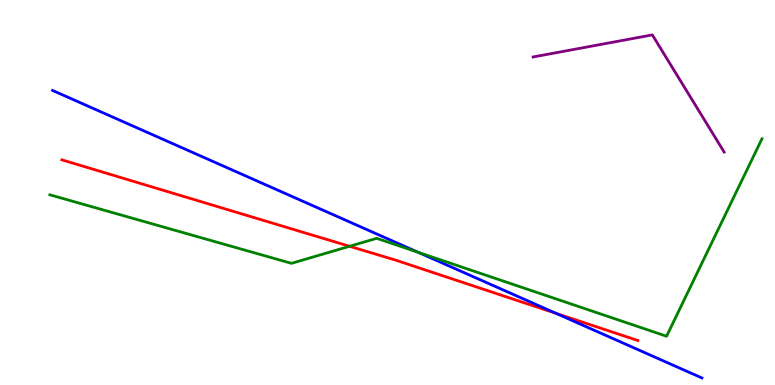[{'lines': ['blue', 'red'], 'intersections': [{'x': 7.17, 'y': 1.86}]}, {'lines': ['green', 'red'], 'intersections': [{'x': 4.51, 'y': 3.6}]}, {'lines': ['purple', 'red'], 'intersections': []}, {'lines': ['blue', 'green'], 'intersections': [{'x': 5.4, 'y': 3.45}]}, {'lines': ['blue', 'purple'], 'intersections': []}, {'lines': ['green', 'purple'], 'intersections': []}]